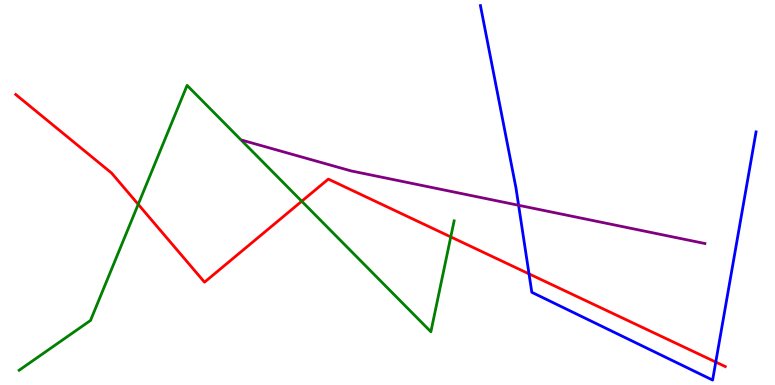[{'lines': ['blue', 'red'], 'intersections': [{'x': 6.83, 'y': 2.89}, {'x': 9.24, 'y': 0.596}]}, {'lines': ['green', 'red'], 'intersections': [{'x': 1.78, 'y': 4.69}, {'x': 3.89, 'y': 4.77}, {'x': 5.82, 'y': 3.85}]}, {'lines': ['purple', 'red'], 'intersections': []}, {'lines': ['blue', 'green'], 'intersections': []}, {'lines': ['blue', 'purple'], 'intersections': [{'x': 6.69, 'y': 4.67}]}, {'lines': ['green', 'purple'], 'intersections': []}]